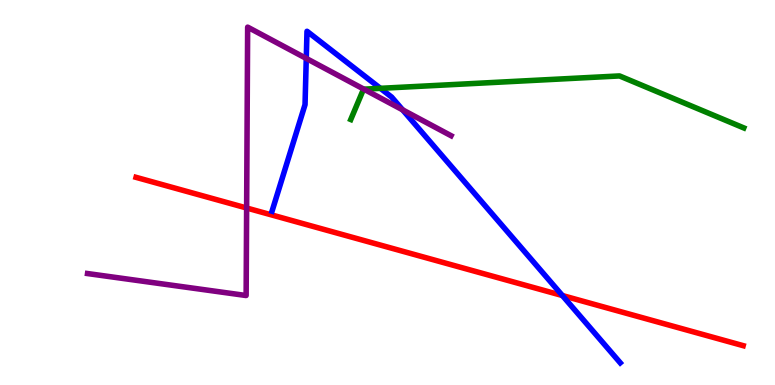[{'lines': ['blue', 'red'], 'intersections': [{'x': 7.26, 'y': 2.32}]}, {'lines': ['green', 'red'], 'intersections': []}, {'lines': ['purple', 'red'], 'intersections': [{'x': 3.18, 'y': 4.6}]}, {'lines': ['blue', 'green'], 'intersections': [{'x': 4.91, 'y': 7.71}]}, {'lines': ['blue', 'purple'], 'intersections': [{'x': 3.95, 'y': 8.48}, {'x': 5.2, 'y': 7.15}]}, {'lines': ['green', 'purple'], 'intersections': [{'x': 4.7, 'y': 7.68}]}]